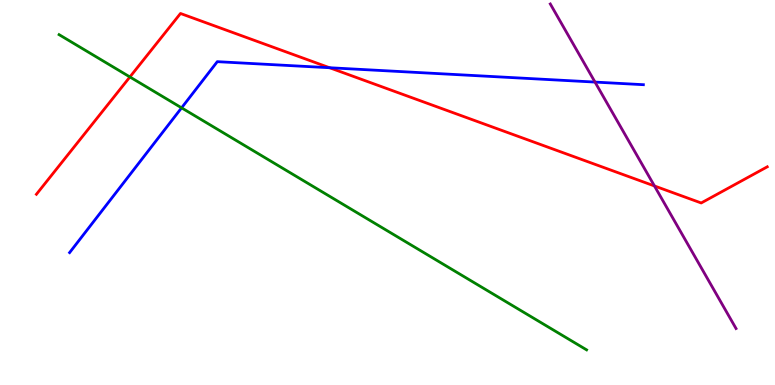[{'lines': ['blue', 'red'], 'intersections': [{'x': 4.25, 'y': 8.24}]}, {'lines': ['green', 'red'], 'intersections': [{'x': 1.68, 'y': 8.0}]}, {'lines': ['purple', 'red'], 'intersections': [{'x': 8.44, 'y': 5.17}]}, {'lines': ['blue', 'green'], 'intersections': [{'x': 2.34, 'y': 7.2}]}, {'lines': ['blue', 'purple'], 'intersections': [{'x': 7.68, 'y': 7.87}]}, {'lines': ['green', 'purple'], 'intersections': []}]